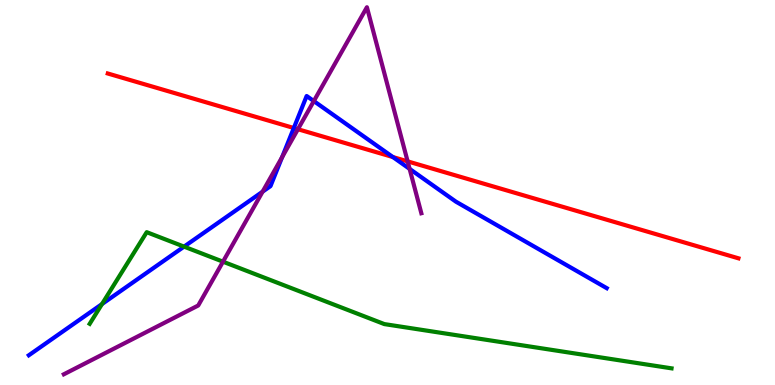[{'lines': ['blue', 'red'], 'intersections': [{'x': 3.79, 'y': 6.68}, {'x': 5.07, 'y': 5.92}]}, {'lines': ['green', 'red'], 'intersections': []}, {'lines': ['purple', 'red'], 'intersections': [{'x': 3.84, 'y': 6.64}, {'x': 5.26, 'y': 5.81}]}, {'lines': ['blue', 'green'], 'intersections': [{'x': 1.32, 'y': 2.1}, {'x': 2.37, 'y': 3.59}]}, {'lines': ['blue', 'purple'], 'intersections': [{'x': 3.39, 'y': 5.02}, {'x': 3.64, 'y': 5.92}, {'x': 4.05, 'y': 7.37}, {'x': 5.29, 'y': 5.61}]}, {'lines': ['green', 'purple'], 'intersections': [{'x': 2.88, 'y': 3.2}]}]